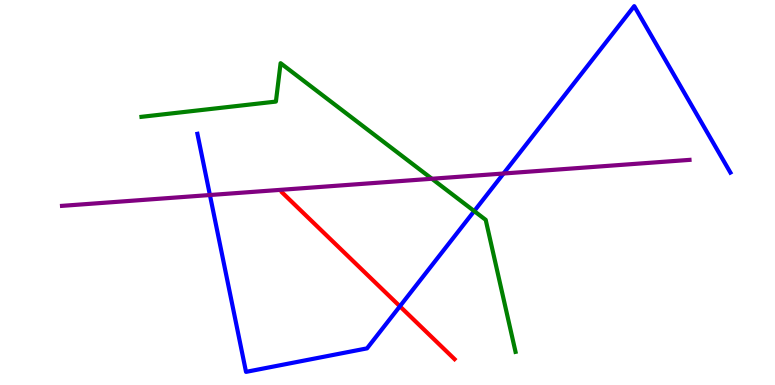[{'lines': ['blue', 'red'], 'intersections': [{'x': 5.16, 'y': 2.04}]}, {'lines': ['green', 'red'], 'intersections': []}, {'lines': ['purple', 'red'], 'intersections': []}, {'lines': ['blue', 'green'], 'intersections': [{'x': 6.12, 'y': 4.52}]}, {'lines': ['blue', 'purple'], 'intersections': [{'x': 2.71, 'y': 4.93}, {'x': 6.5, 'y': 5.49}]}, {'lines': ['green', 'purple'], 'intersections': [{'x': 5.57, 'y': 5.36}]}]